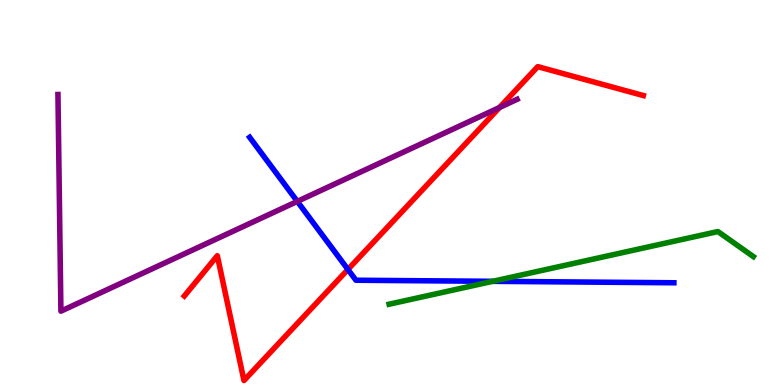[{'lines': ['blue', 'red'], 'intersections': [{'x': 4.49, 'y': 3.0}]}, {'lines': ['green', 'red'], 'intersections': []}, {'lines': ['purple', 'red'], 'intersections': [{'x': 6.45, 'y': 7.21}]}, {'lines': ['blue', 'green'], 'intersections': [{'x': 6.36, 'y': 2.69}]}, {'lines': ['blue', 'purple'], 'intersections': [{'x': 3.84, 'y': 4.77}]}, {'lines': ['green', 'purple'], 'intersections': []}]